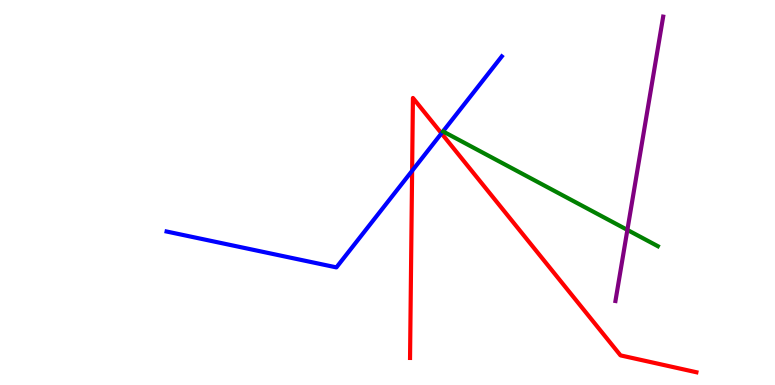[{'lines': ['blue', 'red'], 'intersections': [{'x': 5.32, 'y': 5.56}, {'x': 5.7, 'y': 6.54}]}, {'lines': ['green', 'red'], 'intersections': []}, {'lines': ['purple', 'red'], 'intersections': []}, {'lines': ['blue', 'green'], 'intersections': []}, {'lines': ['blue', 'purple'], 'intersections': []}, {'lines': ['green', 'purple'], 'intersections': [{'x': 8.1, 'y': 4.03}]}]